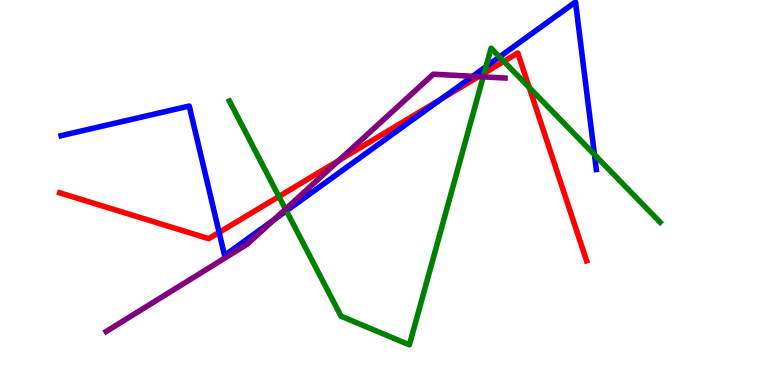[{'lines': ['blue', 'red'], 'intersections': [{'x': 2.83, 'y': 3.96}, {'x': 5.69, 'y': 7.43}]}, {'lines': ['green', 'red'], 'intersections': [{'x': 3.6, 'y': 4.9}, {'x': 6.25, 'y': 8.1}, {'x': 6.5, 'y': 8.41}, {'x': 6.83, 'y': 7.73}]}, {'lines': ['purple', 'red'], 'intersections': [{'x': 4.37, 'y': 5.83}, {'x': 6.17, 'y': 8.01}]}, {'lines': ['blue', 'green'], 'intersections': [{'x': 3.7, 'y': 4.52}, {'x': 6.27, 'y': 8.27}, {'x': 6.45, 'y': 8.52}, {'x': 7.67, 'y': 5.98}]}, {'lines': ['blue', 'purple'], 'intersections': [{'x': 3.53, 'y': 4.28}, {'x': 6.1, 'y': 8.02}]}, {'lines': ['green', 'purple'], 'intersections': [{'x': 3.68, 'y': 4.57}, {'x': 6.23, 'y': 8.0}]}]